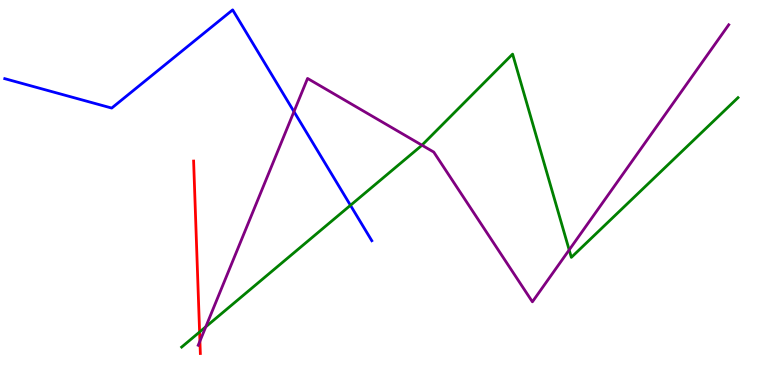[{'lines': ['blue', 'red'], 'intersections': []}, {'lines': ['green', 'red'], 'intersections': [{'x': 2.58, 'y': 1.38}]}, {'lines': ['purple', 'red'], 'intersections': [{'x': 2.58, 'y': 1.14}]}, {'lines': ['blue', 'green'], 'intersections': [{'x': 4.52, 'y': 4.67}]}, {'lines': ['blue', 'purple'], 'intersections': [{'x': 3.79, 'y': 7.1}]}, {'lines': ['green', 'purple'], 'intersections': [{'x': 2.66, 'y': 1.51}, {'x': 5.44, 'y': 6.23}, {'x': 7.34, 'y': 3.51}]}]